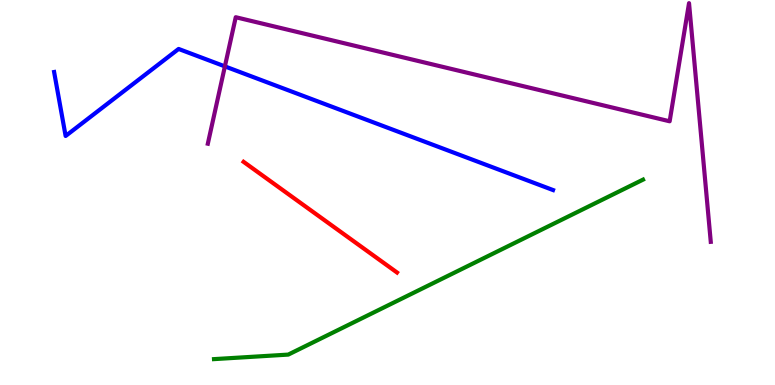[{'lines': ['blue', 'red'], 'intersections': []}, {'lines': ['green', 'red'], 'intersections': []}, {'lines': ['purple', 'red'], 'intersections': []}, {'lines': ['blue', 'green'], 'intersections': []}, {'lines': ['blue', 'purple'], 'intersections': [{'x': 2.9, 'y': 8.28}]}, {'lines': ['green', 'purple'], 'intersections': []}]